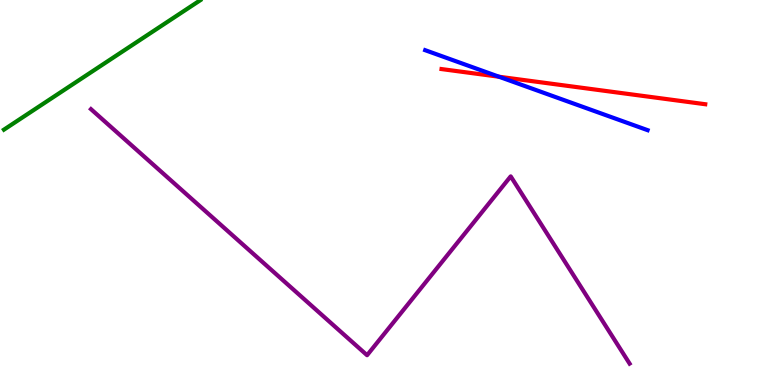[{'lines': ['blue', 'red'], 'intersections': [{'x': 6.44, 'y': 8.01}]}, {'lines': ['green', 'red'], 'intersections': []}, {'lines': ['purple', 'red'], 'intersections': []}, {'lines': ['blue', 'green'], 'intersections': []}, {'lines': ['blue', 'purple'], 'intersections': []}, {'lines': ['green', 'purple'], 'intersections': []}]